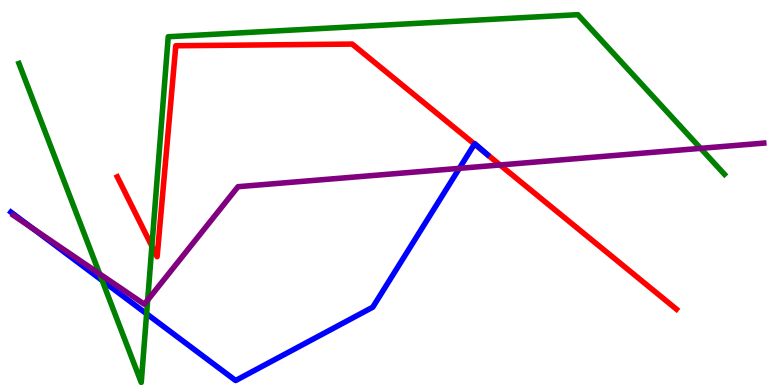[{'lines': ['blue', 'red'], 'intersections': [{'x': 6.12, 'y': 6.26}, {'x': 6.28, 'y': 6.0}]}, {'lines': ['green', 'red'], 'intersections': [{'x': 1.96, 'y': 3.61}]}, {'lines': ['purple', 'red'], 'intersections': [{'x': 6.45, 'y': 5.72}]}, {'lines': ['blue', 'green'], 'intersections': [{'x': 1.32, 'y': 2.71}, {'x': 1.89, 'y': 1.85}]}, {'lines': ['blue', 'purple'], 'intersections': [{'x': 0.421, 'y': 4.07}, {'x': 5.93, 'y': 5.63}]}, {'lines': ['green', 'purple'], 'intersections': [{'x': 1.29, 'y': 2.89}, {'x': 1.91, 'y': 2.21}, {'x': 9.04, 'y': 6.15}]}]